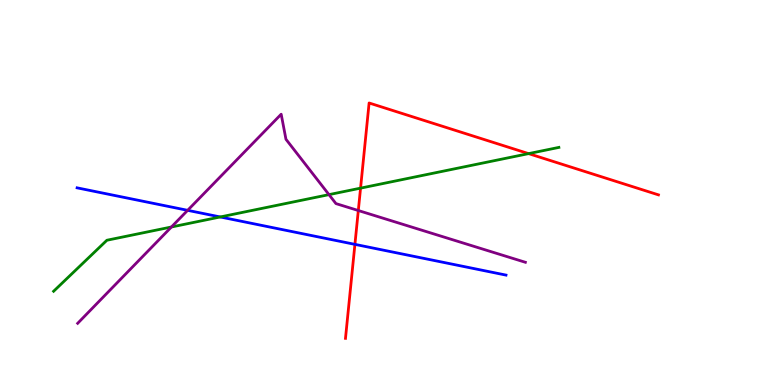[{'lines': ['blue', 'red'], 'intersections': [{'x': 4.58, 'y': 3.65}]}, {'lines': ['green', 'red'], 'intersections': [{'x': 4.65, 'y': 5.11}, {'x': 6.82, 'y': 6.01}]}, {'lines': ['purple', 'red'], 'intersections': [{'x': 4.62, 'y': 4.53}]}, {'lines': ['blue', 'green'], 'intersections': [{'x': 2.84, 'y': 4.36}]}, {'lines': ['blue', 'purple'], 'intersections': [{'x': 2.42, 'y': 4.54}]}, {'lines': ['green', 'purple'], 'intersections': [{'x': 2.21, 'y': 4.1}, {'x': 4.24, 'y': 4.94}]}]